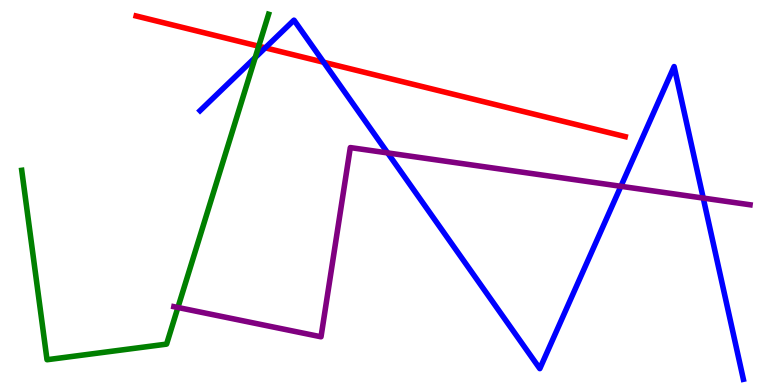[{'lines': ['blue', 'red'], 'intersections': [{'x': 3.42, 'y': 8.76}, {'x': 4.18, 'y': 8.38}]}, {'lines': ['green', 'red'], 'intersections': [{'x': 3.34, 'y': 8.8}]}, {'lines': ['purple', 'red'], 'intersections': []}, {'lines': ['blue', 'green'], 'intersections': [{'x': 3.29, 'y': 8.51}]}, {'lines': ['blue', 'purple'], 'intersections': [{'x': 5.0, 'y': 6.03}, {'x': 8.01, 'y': 5.16}, {'x': 9.07, 'y': 4.86}]}, {'lines': ['green', 'purple'], 'intersections': [{'x': 2.3, 'y': 2.01}]}]